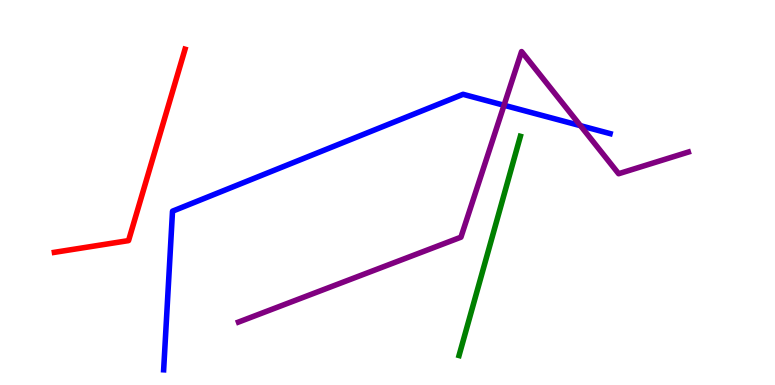[{'lines': ['blue', 'red'], 'intersections': []}, {'lines': ['green', 'red'], 'intersections': []}, {'lines': ['purple', 'red'], 'intersections': []}, {'lines': ['blue', 'green'], 'intersections': []}, {'lines': ['blue', 'purple'], 'intersections': [{'x': 6.5, 'y': 7.27}, {'x': 7.49, 'y': 6.74}]}, {'lines': ['green', 'purple'], 'intersections': []}]